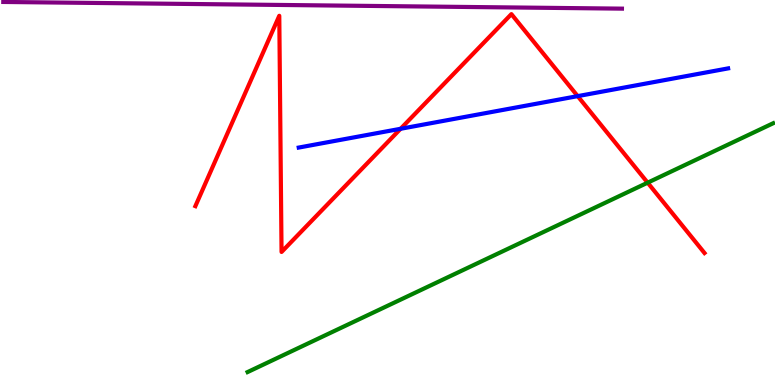[{'lines': ['blue', 'red'], 'intersections': [{'x': 5.17, 'y': 6.65}, {'x': 7.45, 'y': 7.5}]}, {'lines': ['green', 'red'], 'intersections': [{'x': 8.36, 'y': 5.26}]}, {'lines': ['purple', 'red'], 'intersections': []}, {'lines': ['blue', 'green'], 'intersections': []}, {'lines': ['blue', 'purple'], 'intersections': []}, {'lines': ['green', 'purple'], 'intersections': []}]